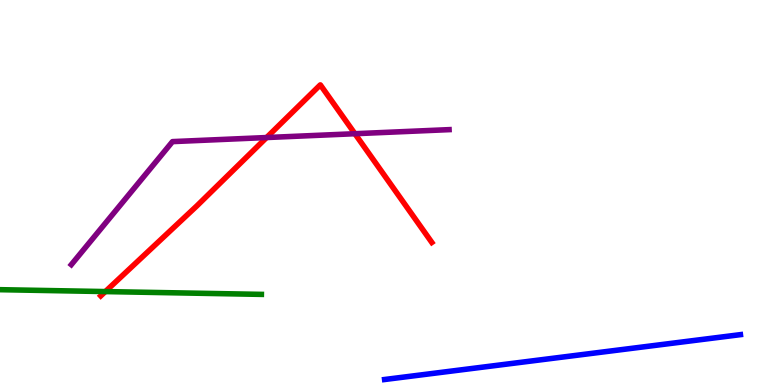[{'lines': ['blue', 'red'], 'intersections': []}, {'lines': ['green', 'red'], 'intersections': [{'x': 1.36, 'y': 2.43}]}, {'lines': ['purple', 'red'], 'intersections': [{'x': 3.44, 'y': 6.43}, {'x': 4.58, 'y': 6.53}]}, {'lines': ['blue', 'green'], 'intersections': []}, {'lines': ['blue', 'purple'], 'intersections': []}, {'lines': ['green', 'purple'], 'intersections': []}]